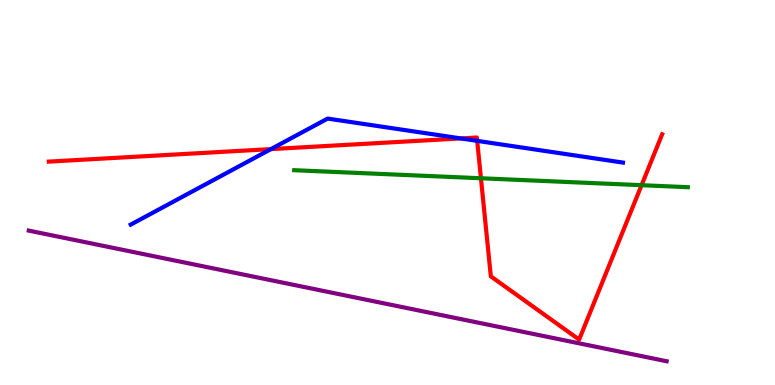[{'lines': ['blue', 'red'], 'intersections': [{'x': 3.5, 'y': 6.13}, {'x': 5.95, 'y': 6.4}, {'x': 6.16, 'y': 6.34}]}, {'lines': ['green', 'red'], 'intersections': [{'x': 6.21, 'y': 5.37}, {'x': 8.28, 'y': 5.19}]}, {'lines': ['purple', 'red'], 'intersections': []}, {'lines': ['blue', 'green'], 'intersections': []}, {'lines': ['blue', 'purple'], 'intersections': []}, {'lines': ['green', 'purple'], 'intersections': []}]